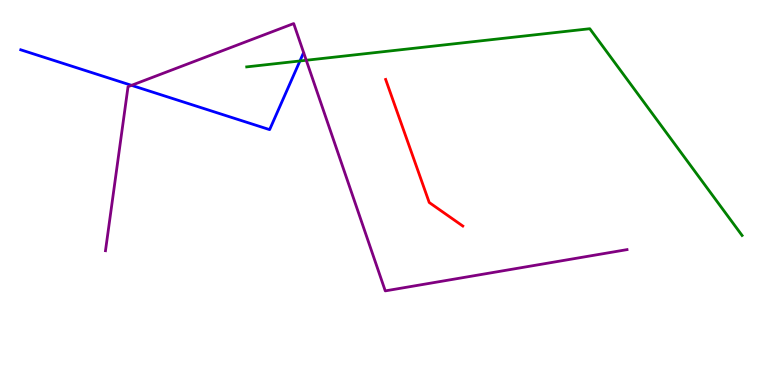[{'lines': ['blue', 'red'], 'intersections': []}, {'lines': ['green', 'red'], 'intersections': []}, {'lines': ['purple', 'red'], 'intersections': []}, {'lines': ['blue', 'green'], 'intersections': [{'x': 3.87, 'y': 8.42}]}, {'lines': ['blue', 'purple'], 'intersections': [{'x': 1.7, 'y': 7.78}]}, {'lines': ['green', 'purple'], 'intersections': [{'x': 3.95, 'y': 8.43}]}]